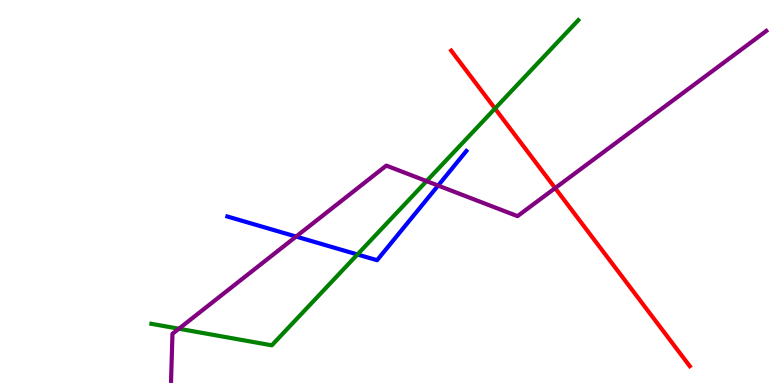[{'lines': ['blue', 'red'], 'intersections': []}, {'lines': ['green', 'red'], 'intersections': [{'x': 6.39, 'y': 7.18}]}, {'lines': ['purple', 'red'], 'intersections': [{'x': 7.16, 'y': 5.11}]}, {'lines': ['blue', 'green'], 'intersections': [{'x': 4.61, 'y': 3.39}]}, {'lines': ['blue', 'purple'], 'intersections': [{'x': 3.82, 'y': 3.86}, {'x': 5.65, 'y': 5.18}]}, {'lines': ['green', 'purple'], 'intersections': [{'x': 2.31, 'y': 1.46}, {'x': 5.5, 'y': 5.3}]}]